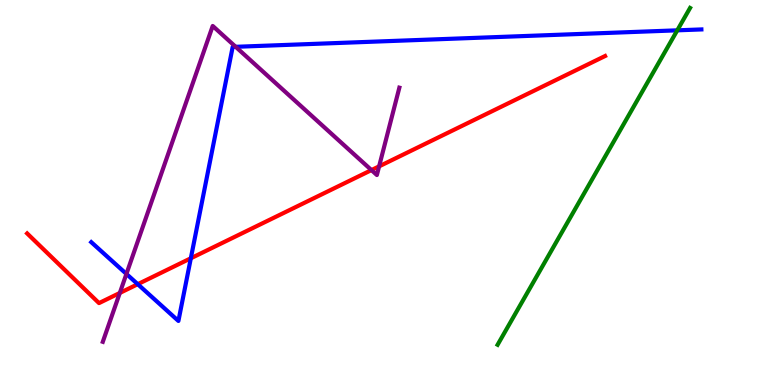[{'lines': ['blue', 'red'], 'intersections': [{'x': 1.78, 'y': 2.62}, {'x': 2.46, 'y': 3.29}]}, {'lines': ['green', 'red'], 'intersections': []}, {'lines': ['purple', 'red'], 'intersections': [{'x': 1.55, 'y': 2.39}, {'x': 4.79, 'y': 5.58}, {'x': 4.89, 'y': 5.68}]}, {'lines': ['blue', 'green'], 'intersections': [{'x': 8.74, 'y': 9.21}]}, {'lines': ['blue', 'purple'], 'intersections': [{'x': 1.63, 'y': 2.88}, {'x': 3.04, 'y': 8.78}]}, {'lines': ['green', 'purple'], 'intersections': []}]